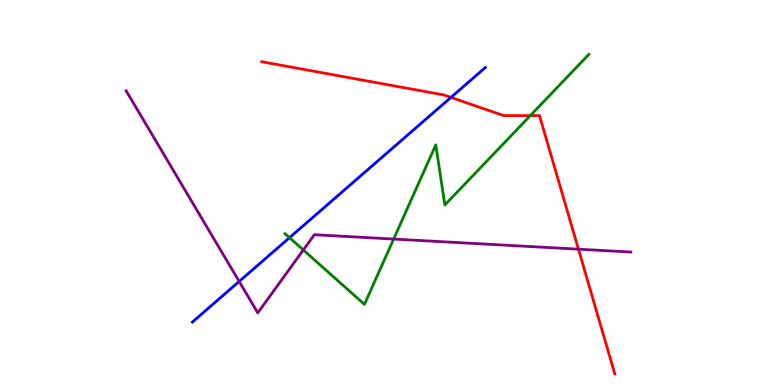[{'lines': ['blue', 'red'], 'intersections': [{'x': 5.82, 'y': 7.47}]}, {'lines': ['green', 'red'], 'intersections': [{'x': 6.84, 'y': 7.0}]}, {'lines': ['purple', 'red'], 'intersections': [{'x': 7.46, 'y': 3.53}]}, {'lines': ['blue', 'green'], 'intersections': [{'x': 3.74, 'y': 3.83}]}, {'lines': ['blue', 'purple'], 'intersections': [{'x': 3.09, 'y': 2.69}]}, {'lines': ['green', 'purple'], 'intersections': [{'x': 3.91, 'y': 3.51}, {'x': 5.08, 'y': 3.79}]}]